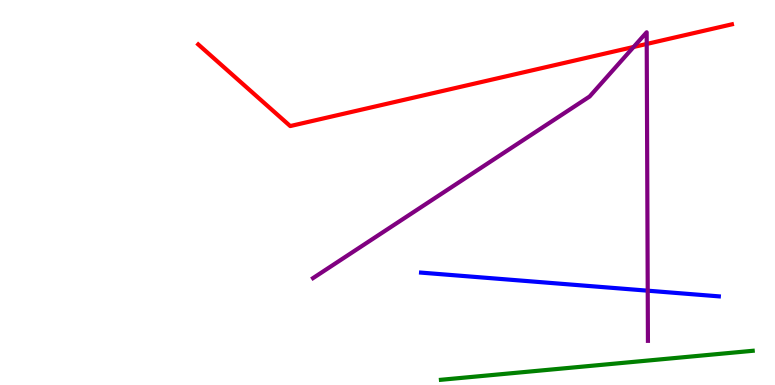[{'lines': ['blue', 'red'], 'intersections': []}, {'lines': ['green', 'red'], 'intersections': []}, {'lines': ['purple', 'red'], 'intersections': [{'x': 8.18, 'y': 8.78}, {'x': 8.34, 'y': 8.86}]}, {'lines': ['blue', 'green'], 'intersections': []}, {'lines': ['blue', 'purple'], 'intersections': [{'x': 8.36, 'y': 2.45}]}, {'lines': ['green', 'purple'], 'intersections': []}]